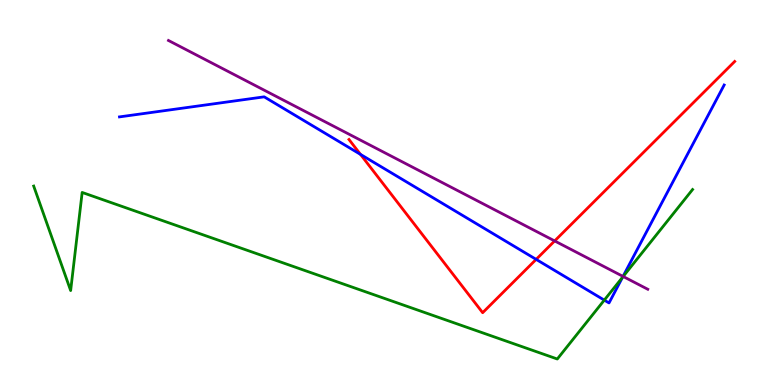[{'lines': ['blue', 'red'], 'intersections': [{'x': 4.65, 'y': 5.99}, {'x': 6.92, 'y': 3.26}]}, {'lines': ['green', 'red'], 'intersections': []}, {'lines': ['purple', 'red'], 'intersections': [{'x': 7.16, 'y': 3.74}]}, {'lines': ['blue', 'green'], 'intersections': [{'x': 7.8, 'y': 2.2}, {'x': 8.03, 'y': 2.8}]}, {'lines': ['blue', 'purple'], 'intersections': [{'x': 8.04, 'y': 2.82}]}, {'lines': ['green', 'purple'], 'intersections': [{'x': 8.04, 'y': 2.82}]}]